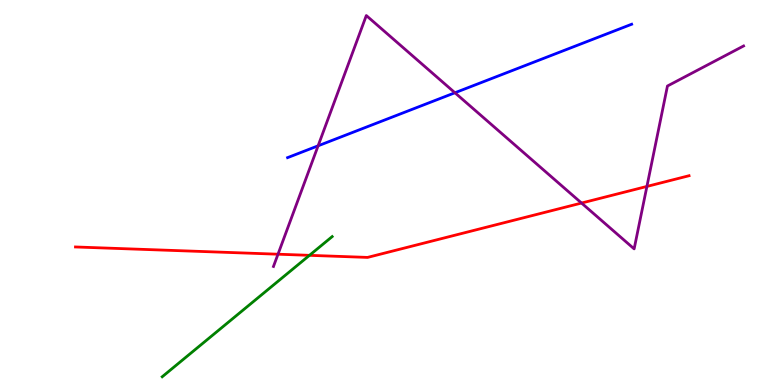[{'lines': ['blue', 'red'], 'intersections': []}, {'lines': ['green', 'red'], 'intersections': [{'x': 3.99, 'y': 3.37}]}, {'lines': ['purple', 'red'], 'intersections': [{'x': 3.59, 'y': 3.4}, {'x': 7.5, 'y': 4.73}, {'x': 8.35, 'y': 5.16}]}, {'lines': ['blue', 'green'], 'intersections': []}, {'lines': ['blue', 'purple'], 'intersections': [{'x': 4.1, 'y': 6.21}, {'x': 5.87, 'y': 7.59}]}, {'lines': ['green', 'purple'], 'intersections': []}]